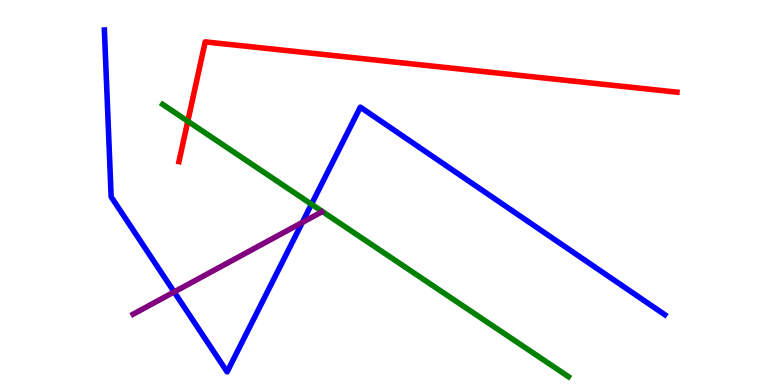[{'lines': ['blue', 'red'], 'intersections': []}, {'lines': ['green', 'red'], 'intersections': [{'x': 2.42, 'y': 6.85}]}, {'lines': ['purple', 'red'], 'intersections': []}, {'lines': ['blue', 'green'], 'intersections': [{'x': 4.02, 'y': 4.7}]}, {'lines': ['blue', 'purple'], 'intersections': [{'x': 2.25, 'y': 2.42}, {'x': 3.9, 'y': 4.22}]}, {'lines': ['green', 'purple'], 'intersections': []}]